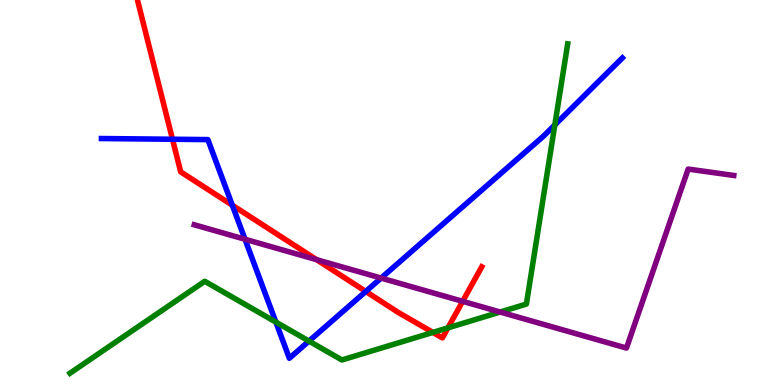[{'lines': ['blue', 'red'], 'intersections': [{'x': 2.23, 'y': 6.38}, {'x': 3.0, 'y': 4.67}, {'x': 4.72, 'y': 2.43}]}, {'lines': ['green', 'red'], 'intersections': [{'x': 5.59, 'y': 1.37}, {'x': 5.78, 'y': 1.48}]}, {'lines': ['purple', 'red'], 'intersections': [{'x': 4.09, 'y': 3.26}, {'x': 5.97, 'y': 2.17}]}, {'lines': ['blue', 'green'], 'intersections': [{'x': 3.56, 'y': 1.63}, {'x': 3.99, 'y': 1.14}, {'x': 7.16, 'y': 6.76}]}, {'lines': ['blue', 'purple'], 'intersections': [{'x': 3.16, 'y': 3.79}, {'x': 4.92, 'y': 2.78}]}, {'lines': ['green', 'purple'], 'intersections': [{'x': 6.45, 'y': 1.9}]}]